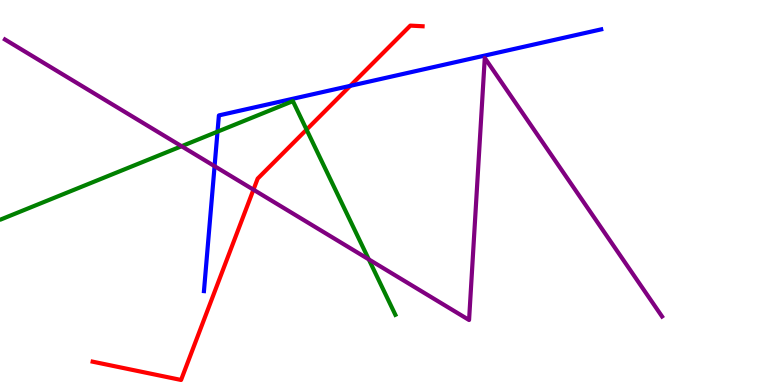[{'lines': ['blue', 'red'], 'intersections': [{'x': 4.52, 'y': 7.77}]}, {'lines': ['green', 'red'], 'intersections': [{'x': 3.96, 'y': 6.63}]}, {'lines': ['purple', 'red'], 'intersections': [{'x': 3.27, 'y': 5.07}]}, {'lines': ['blue', 'green'], 'intersections': [{'x': 2.81, 'y': 6.58}]}, {'lines': ['blue', 'purple'], 'intersections': [{'x': 2.77, 'y': 5.68}]}, {'lines': ['green', 'purple'], 'intersections': [{'x': 2.34, 'y': 6.2}, {'x': 4.76, 'y': 3.26}]}]